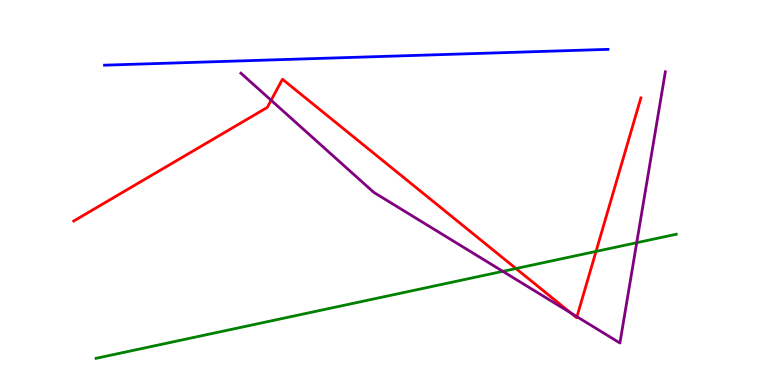[{'lines': ['blue', 'red'], 'intersections': []}, {'lines': ['green', 'red'], 'intersections': [{'x': 6.66, 'y': 3.03}, {'x': 7.69, 'y': 3.47}]}, {'lines': ['purple', 'red'], 'intersections': [{'x': 3.5, 'y': 7.4}, {'x': 7.36, 'y': 1.87}, {'x': 7.44, 'y': 1.77}]}, {'lines': ['blue', 'green'], 'intersections': []}, {'lines': ['blue', 'purple'], 'intersections': []}, {'lines': ['green', 'purple'], 'intersections': [{'x': 6.49, 'y': 2.95}, {'x': 8.22, 'y': 3.7}]}]